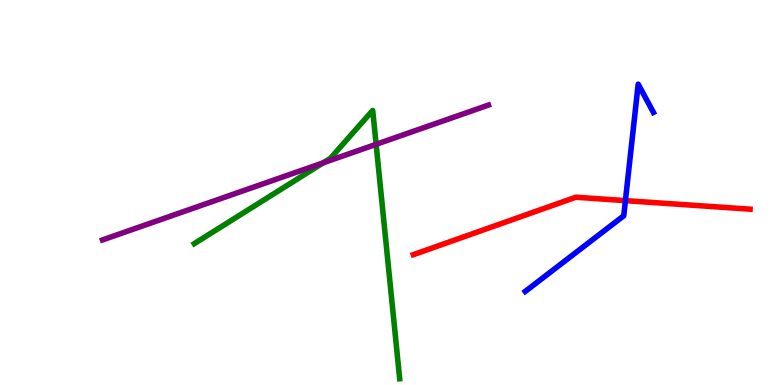[{'lines': ['blue', 'red'], 'intersections': [{'x': 8.07, 'y': 4.79}]}, {'lines': ['green', 'red'], 'intersections': []}, {'lines': ['purple', 'red'], 'intersections': []}, {'lines': ['blue', 'green'], 'intersections': []}, {'lines': ['blue', 'purple'], 'intersections': []}, {'lines': ['green', 'purple'], 'intersections': [{'x': 4.17, 'y': 5.77}, {'x': 4.85, 'y': 6.25}]}]